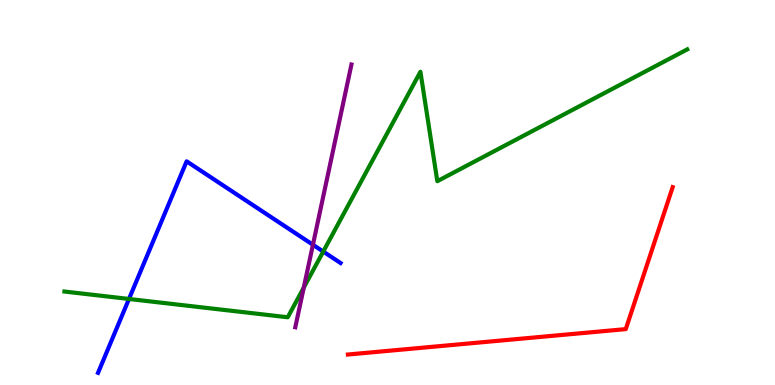[{'lines': ['blue', 'red'], 'intersections': []}, {'lines': ['green', 'red'], 'intersections': []}, {'lines': ['purple', 'red'], 'intersections': []}, {'lines': ['blue', 'green'], 'intersections': [{'x': 1.66, 'y': 2.23}, {'x': 4.17, 'y': 3.47}]}, {'lines': ['blue', 'purple'], 'intersections': [{'x': 4.04, 'y': 3.64}]}, {'lines': ['green', 'purple'], 'intersections': [{'x': 3.92, 'y': 2.53}]}]